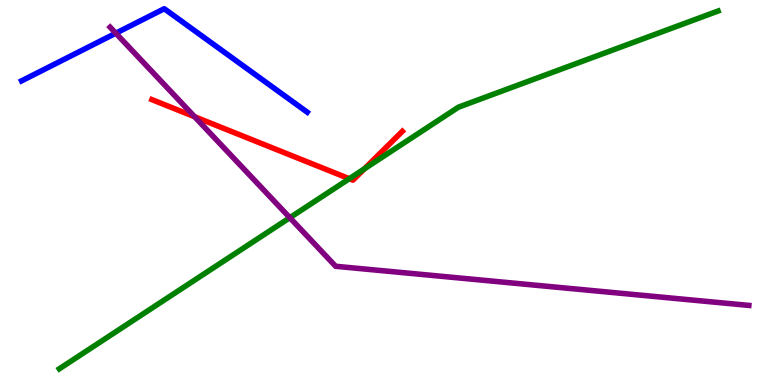[{'lines': ['blue', 'red'], 'intersections': []}, {'lines': ['green', 'red'], 'intersections': [{'x': 4.51, 'y': 5.36}, {'x': 4.7, 'y': 5.61}]}, {'lines': ['purple', 'red'], 'intersections': [{'x': 2.51, 'y': 6.97}]}, {'lines': ['blue', 'green'], 'intersections': []}, {'lines': ['blue', 'purple'], 'intersections': [{'x': 1.49, 'y': 9.14}]}, {'lines': ['green', 'purple'], 'intersections': [{'x': 3.74, 'y': 4.35}]}]